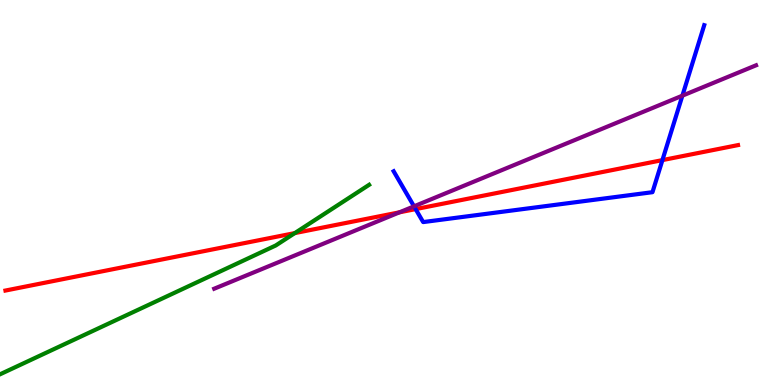[{'lines': ['blue', 'red'], 'intersections': [{'x': 5.36, 'y': 4.57}, {'x': 8.55, 'y': 5.84}]}, {'lines': ['green', 'red'], 'intersections': [{'x': 3.8, 'y': 3.95}]}, {'lines': ['purple', 'red'], 'intersections': [{'x': 5.15, 'y': 4.49}]}, {'lines': ['blue', 'green'], 'intersections': []}, {'lines': ['blue', 'purple'], 'intersections': [{'x': 5.34, 'y': 4.64}, {'x': 8.8, 'y': 7.51}]}, {'lines': ['green', 'purple'], 'intersections': []}]